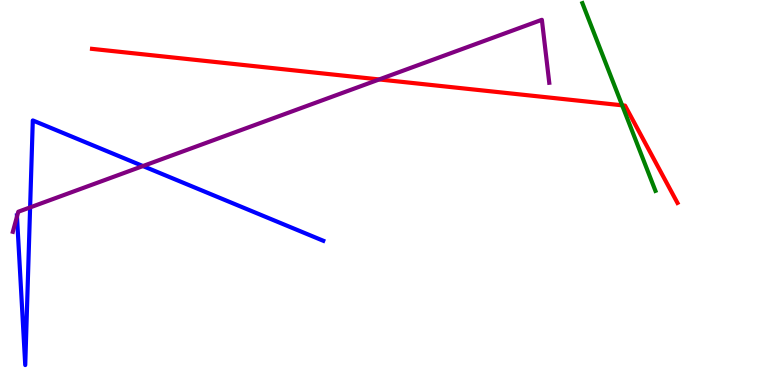[{'lines': ['blue', 'red'], 'intersections': []}, {'lines': ['green', 'red'], 'intersections': [{'x': 8.03, 'y': 7.26}]}, {'lines': ['purple', 'red'], 'intersections': [{'x': 4.89, 'y': 7.94}]}, {'lines': ['blue', 'green'], 'intersections': []}, {'lines': ['blue', 'purple'], 'intersections': [{'x': 0.219, 'y': 4.38}, {'x': 0.389, 'y': 4.61}, {'x': 1.84, 'y': 5.69}]}, {'lines': ['green', 'purple'], 'intersections': []}]